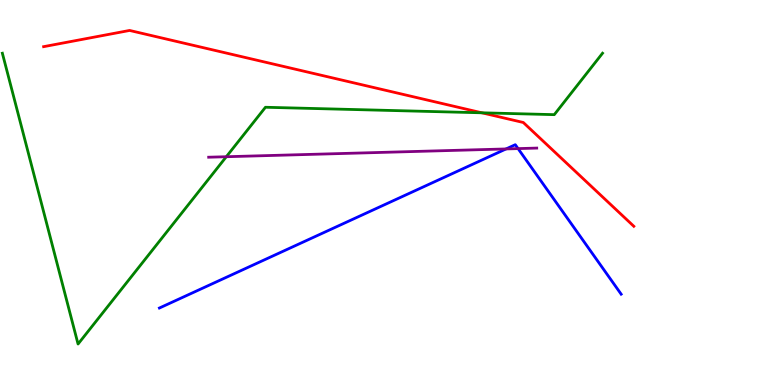[{'lines': ['blue', 'red'], 'intersections': []}, {'lines': ['green', 'red'], 'intersections': [{'x': 6.22, 'y': 7.07}]}, {'lines': ['purple', 'red'], 'intersections': []}, {'lines': ['blue', 'green'], 'intersections': []}, {'lines': ['blue', 'purple'], 'intersections': [{'x': 6.53, 'y': 6.13}, {'x': 6.68, 'y': 6.14}]}, {'lines': ['green', 'purple'], 'intersections': [{'x': 2.92, 'y': 5.93}]}]